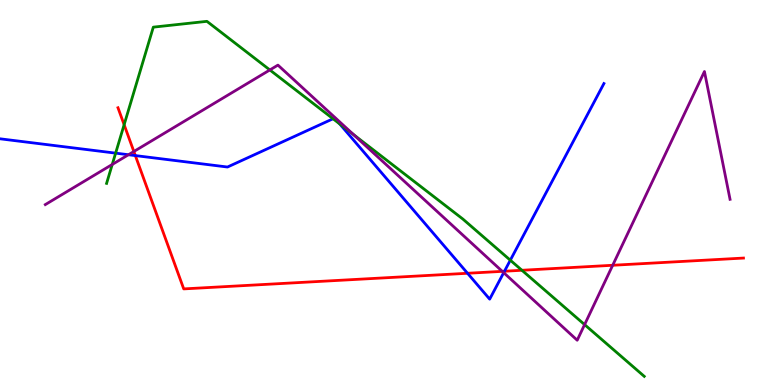[{'lines': ['blue', 'red'], 'intersections': [{'x': 1.75, 'y': 5.96}, {'x': 6.03, 'y': 2.9}, {'x': 6.51, 'y': 2.95}]}, {'lines': ['green', 'red'], 'intersections': [{'x': 1.6, 'y': 6.76}, {'x': 6.73, 'y': 2.98}]}, {'lines': ['purple', 'red'], 'intersections': [{'x': 1.73, 'y': 6.06}, {'x': 6.48, 'y': 2.95}, {'x': 7.91, 'y': 3.11}]}, {'lines': ['blue', 'green'], 'intersections': [{'x': 1.49, 'y': 6.02}, {'x': 4.3, 'y': 6.92}, {'x': 4.38, 'y': 6.78}, {'x': 6.58, 'y': 3.24}]}, {'lines': ['blue', 'purple'], 'intersections': [{'x': 1.66, 'y': 5.98}, {'x': 6.5, 'y': 2.92}]}, {'lines': ['green', 'purple'], 'intersections': [{'x': 1.45, 'y': 5.73}, {'x': 3.48, 'y': 8.18}, {'x': 4.56, 'y': 6.51}, {'x': 7.54, 'y': 1.57}]}]